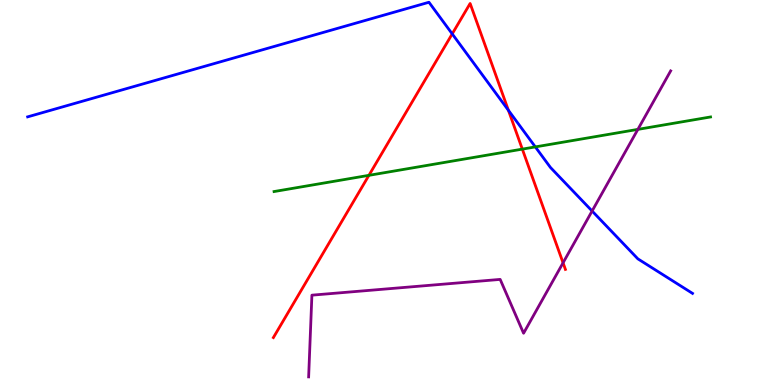[{'lines': ['blue', 'red'], 'intersections': [{'x': 5.84, 'y': 9.12}, {'x': 6.56, 'y': 7.13}]}, {'lines': ['green', 'red'], 'intersections': [{'x': 4.76, 'y': 5.45}, {'x': 6.74, 'y': 6.13}]}, {'lines': ['purple', 'red'], 'intersections': [{'x': 7.27, 'y': 3.17}]}, {'lines': ['blue', 'green'], 'intersections': [{'x': 6.91, 'y': 6.18}]}, {'lines': ['blue', 'purple'], 'intersections': [{'x': 7.64, 'y': 4.52}]}, {'lines': ['green', 'purple'], 'intersections': [{'x': 8.23, 'y': 6.64}]}]